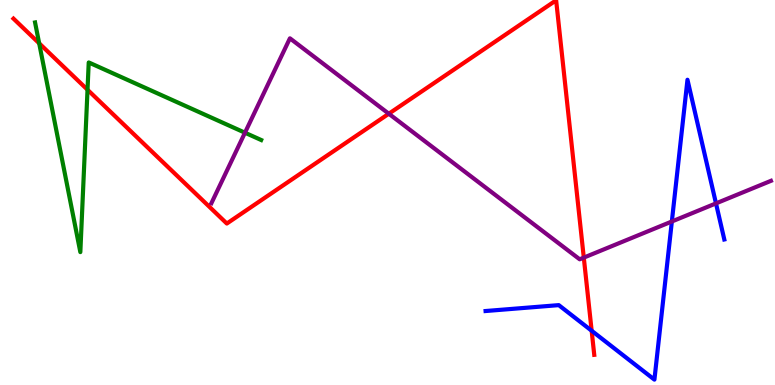[{'lines': ['blue', 'red'], 'intersections': [{'x': 7.63, 'y': 1.41}]}, {'lines': ['green', 'red'], 'intersections': [{'x': 0.505, 'y': 8.88}, {'x': 1.13, 'y': 7.67}]}, {'lines': ['purple', 'red'], 'intersections': [{'x': 5.02, 'y': 7.05}, {'x': 7.53, 'y': 3.31}]}, {'lines': ['blue', 'green'], 'intersections': []}, {'lines': ['blue', 'purple'], 'intersections': [{'x': 8.67, 'y': 4.25}, {'x': 9.24, 'y': 4.72}]}, {'lines': ['green', 'purple'], 'intersections': [{'x': 3.16, 'y': 6.55}]}]